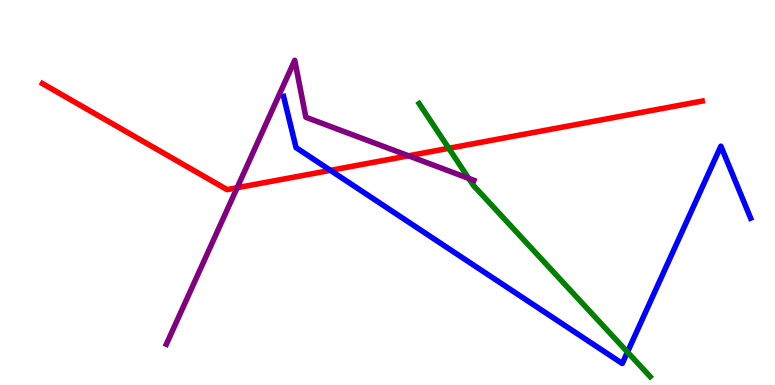[{'lines': ['blue', 'red'], 'intersections': [{'x': 4.26, 'y': 5.58}]}, {'lines': ['green', 'red'], 'intersections': [{'x': 5.79, 'y': 6.15}]}, {'lines': ['purple', 'red'], 'intersections': [{'x': 3.06, 'y': 5.12}, {'x': 5.27, 'y': 5.95}]}, {'lines': ['blue', 'green'], 'intersections': [{'x': 8.1, 'y': 0.856}]}, {'lines': ['blue', 'purple'], 'intersections': []}, {'lines': ['green', 'purple'], 'intersections': [{'x': 6.05, 'y': 5.37}]}]